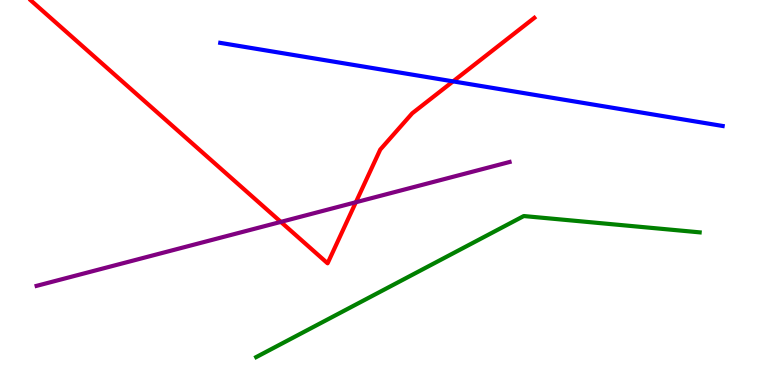[{'lines': ['blue', 'red'], 'intersections': [{'x': 5.85, 'y': 7.89}]}, {'lines': ['green', 'red'], 'intersections': []}, {'lines': ['purple', 'red'], 'intersections': [{'x': 3.62, 'y': 4.24}, {'x': 4.59, 'y': 4.75}]}, {'lines': ['blue', 'green'], 'intersections': []}, {'lines': ['blue', 'purple'], 'intersections': []}, {'lines': ['green', 'purple'], 'intersections': []}]